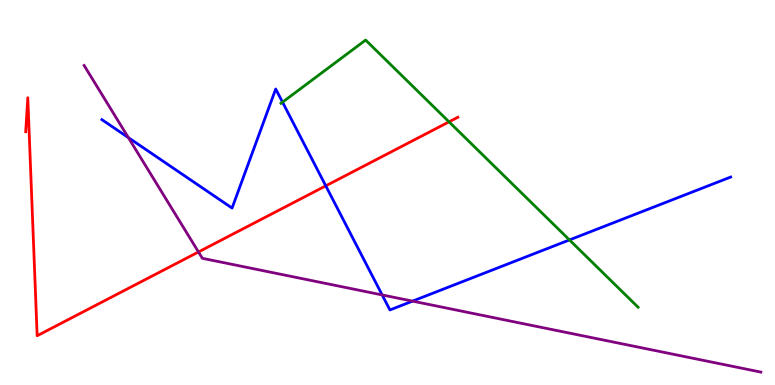[{'lines': ['blue', 'red'], 'intersections': [{'x': 4.2, 'y': 5.17}]}, {'lines': ['green', 'red'], 'intersections': [{'x': 5.79, 'y': 6.84}]}, {'lines': ['purple', 'red'], 'intersections': [{'x': 2.56, 'y': 3.46}]}, {'lines': ['blue', 'green'], 'intersections': [{'x': 3.65, 'y': 7.35}, {'x': 7.35, 'y': 3.77}]}, {'lines': ['blue', 'purple'], 'intersections': [{'x': 1.66, 'y': 6.43}, {'x': 4.93, 'y': 2.34}, {'x': 5.32, 'y': 2.18}]}, {'lines': ['green', 'purple'], 'intersections': []}]